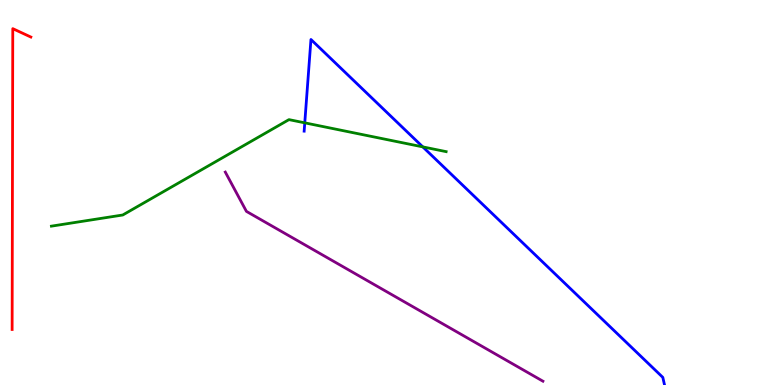[{'lines': ['blue', 'red'], 'intersections': []}, {'lines': ['green', 'red'], 'intersections': []}, {'lines': ['purple', 'red'], 'intersections': []}, {'lines': ['blue', 'green'], 'intersections': [{'x': 3.93, 'y': 6.81}, {'x': 5.46, 'y': 6.18}]}, {'lines': ['blue', 'purple'], 'intersections': []}, {'lines': ['green', 'purple'], 'intersections': []}]